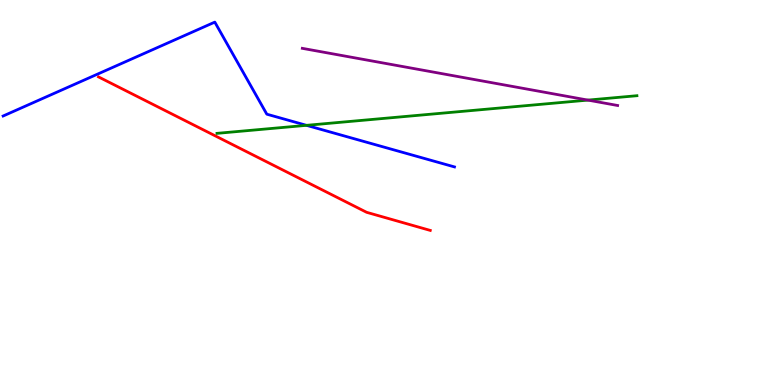[{'lines': ['blue', 'red'], 'intersections': []}, {'lines': ['green', 'red'], 'intersections': []}, {'lines': ['purple', 'red'], 'intersections': []}, {'lines': ['blue', 'green'], 'intersections': [{'x': 3.95, 'y': 6.74}]}, {'lines': ['blue', 'purple'], 'intersections': []}, {'lines': ['green', 'purple'], 'intersections': [{'x': 7.59, 'y': 7.4}]}]